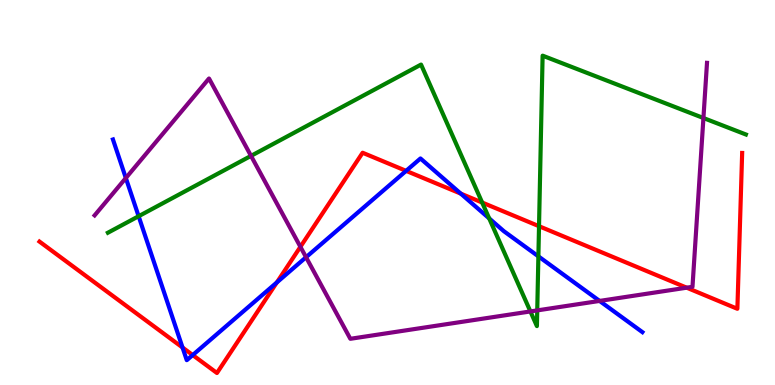[{'lines': ['blue', 'red'], 'intersections': [{'x': 2.36, 'y': 0.974}, {'x': 2.49, 'y': 0.778}, {'x': 3.57, 'y': 2.66}, {'x': 5.24, 'y': 5.56}, {'x': 5.95, 'y': 4.97}]}, {'lines': ['green', 'red'], 'intersections': [{'x': 6.22, 'y': 4.74}, {'x': 6.96, 'y': 4.12}]}, {'lines': ['purple', 'red'], 'intersections': [{'x': 3.88, 'y': 3.59}, {'x': 8.86, 'y': 2.53}]}, {'lines': ['blue', 'green'], 'intersections': [{'x': 1.79, 'y': 4.38}, {'x': 6.31, 'y': 4.33}, {'x': 6.95, 'y': 3.34}]}, {'lines': ['blue', 'purple'], 'intersections': [{'x': 1.62, 'y': 5.38}, {'x': 3.95, 'y': 3.32}, {'x': 7.74, 'y': 2.18}]}, {'lines': ['green', 'purple'], 'intersections': [{'x': 3.24, 'y': 5.95}, {'x': 6.84, 'y': 1.91}, {'x': 6.93, 'y': 1.94}, {'x': 9.08, 'y': 6.93}]}]